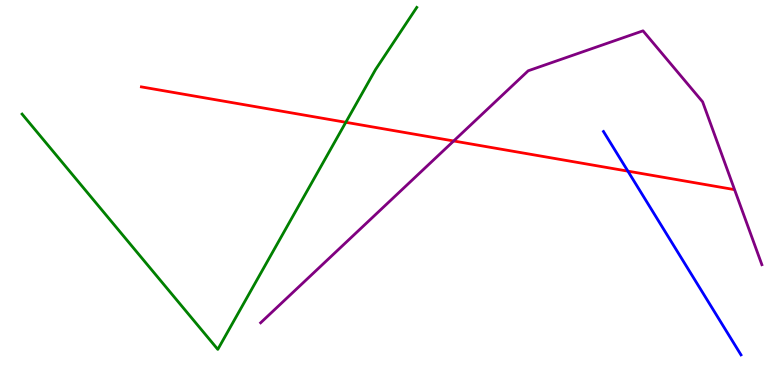[{'lines': ['blue', 'red'], 'intersections': [{'x': 8.1, 'y': 5.55}]}, {'lines': ['green', 'red'], 'intersections': [{'x': 4.46, 'y': 6.82}]}, {'lines': ['purple', 'red'], 'intersections': [{'x': 5.85, 'y': 6.34}]}, {'lines': ['blue', 'green'], 'intersections': []}, {'lines': ['blue', 'purple'], 'intersections': []}, {'lines': ['green', 'purple'], 'intersections': []}]